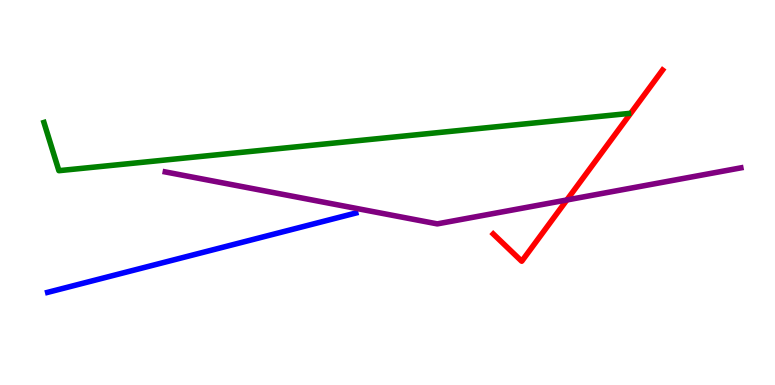[{'lines': ['blue', 'red'], 'intersections': []}, {'lines': ['green', 'red'], 'intersections': []}, {'lines': ['purple', 'red'], 'intersections': [{'x': 7.31, 'y': 4.81}]}, {'lines': ['blue', 'green'], 'intersections': []}, {'lines': ['blue', 'purple'], 'intersections': []}, {'lines': ['green', 'purple'], 'intersections': []}]